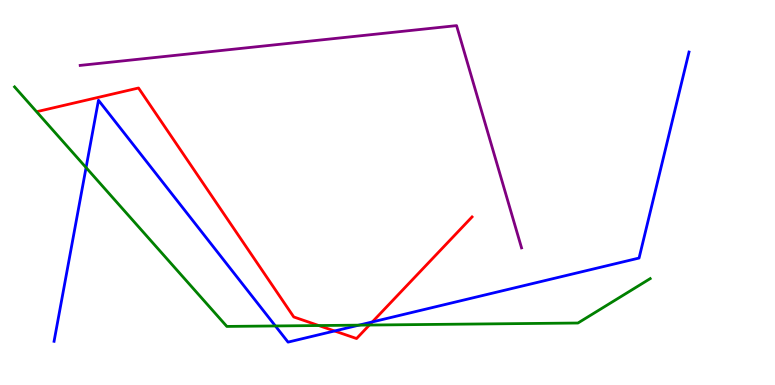[{'lines': ['blue', 'red'], 'intersections': [{'x': 4.32, 'y': 1.4}, {'x': 4.8, 'y': 1.64}]}, {'lines': ['green', 'red'], 'intersections': [{'x': 4.11, 'y': 1.54}, {'x': 4.77, 'y': 1.56}]}, {'lines': ['purple', 'red'], 'intersections': []}, {'lines': ['blue', 'green'], 'intersections': [{'x': 1.11, 'y': 5.65}, {'x': 3.55, 'y': 1.53}, {'x': 4.63, 'y': 1.55}]}, {'lines': ['blue', 'purple'], 'intersections': []}, {'lines': ['green', 'purple'], 'intersections': []}]